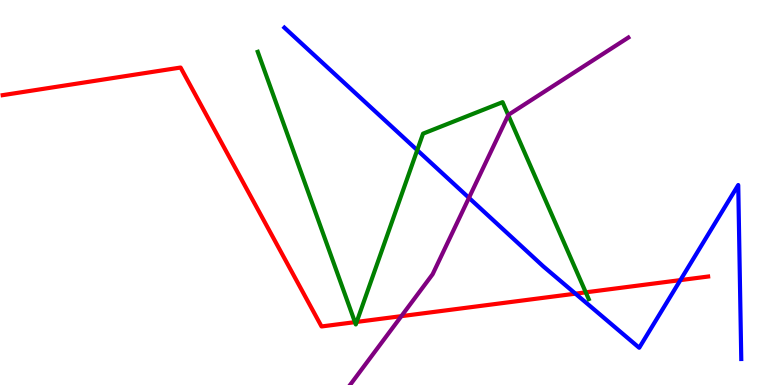[{'lines': ['blue', 'red'], 'intersections': [{'x': 7.43, 'y': 2.37}, {'x': 8.78, 'y': 2.72}]}, {'lines': ['green', 'red'], 'intersections': [{'x': 4.58, 'y': 1.63}, {'x': 4.6, 'y': 1.64}, {'x': 7.56, 'y': 2.41}]}, {'lines': ['purple', 'red'], 'intersections': [{'x': 5.18, 'y': 1.79}]}, {'lines': ['blue', 'green'], 'intersections': [{'x': 5.38, 'y': 6.1}]}, {'lines': ['blue', 'purple'], 'intersections': [{'x': 6.05, 'y': 4.86}]}, {'lines': ['green', 'purple'], 'intersections': [{'x': 6.56, 'y': 7.01}]}]